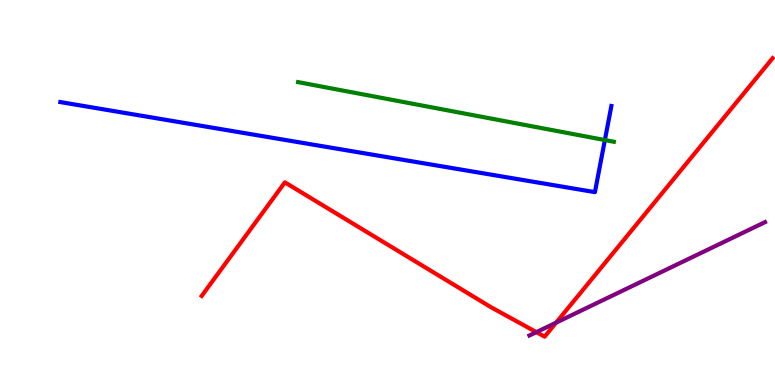[{'lines': ['blue', 'red'], 'intersections': []}, {'lines': ['green', 'red'], 'intersections': []}, {'lines': ['purple', 'red'], 'intersections': [{'x': 6.92, 'y': 1.37}, {'x': 7.18, 'y': 1.62}]}, {'lines': ['blue', 'green'], 'intersections': [{'x': 7.8, 'y': 6.36}]}, {'lines': ['blue', 'purple'], 'intersections': []}, {'lines': ['green', 'purple'], 'intersections': []}]